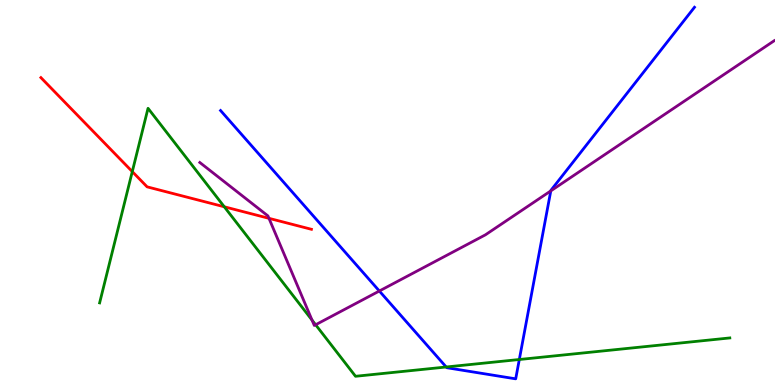[{'lines': ['blue', 'red'], 'intersections': []}, {'lines': ['green', 'red'], 'intersections': [{'x': 1.71, 'y': 5.54}, {'x': 2.89, 'y': 4.63}]}, {'lines': ['purple', 'red'], 'intersections': [{'x': 3.47, 'y': 4.33}]}, {'lines': ['blue', 'green'], 'intersections': [{'x': 5.76, 'y': 0.468}, {'x': 6.7, 'y': 0.662}]}, {'lines': ['blue', 'purple'], 'intersections': [{'x': 4.89, 'y': 2.44}, {'x': 7.11, 'y': 5.04}]}, {'lines': ['green', 'purple'], 'intersections': [{'x': 4.03, 'y': 1.69}, {'x': 4.07, 'y': 1.56}]}]